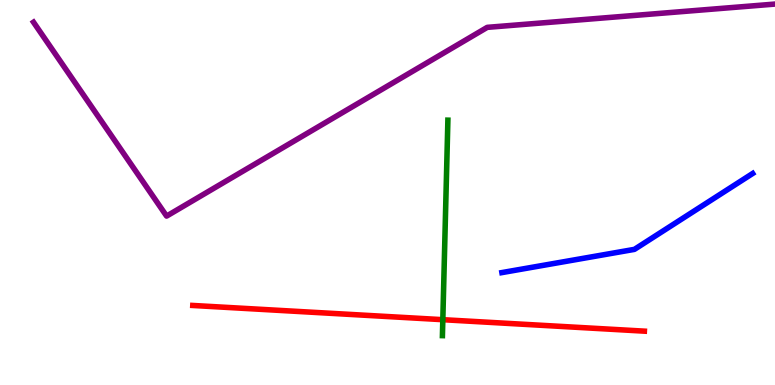[{'lines': ['blue', 'red'], 'intersections': []}, {'lines': ['green', 'red'], 'intersections': [{'x': 5.71, 'y': 1.7}]}, {'lines': ['purple', 'red'], 'intersections': []}, {'lines': ['blue', 'green'], 'intersections': []}, {'lines': ['blue', 'purple'], 'intersections': []}, {'lines': ['green', 'purple'], 'intersections': []}]